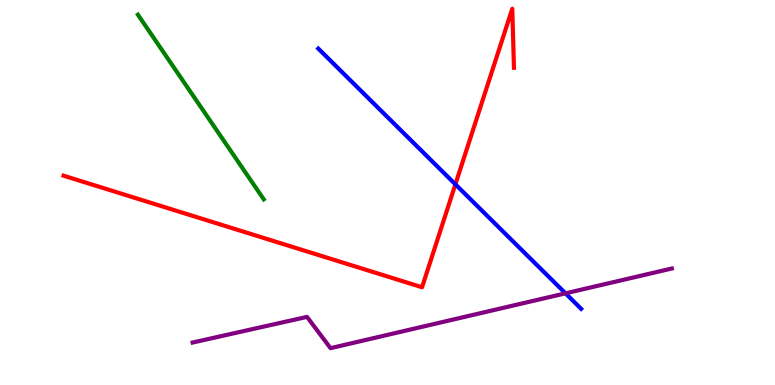[{'lines': ['blue', 'red'], 'intersections': [{'x': 5.88, 'y': 5.21}]}, {'lines': ['green', 'red'], 'intersections': []}, {'lines': ['purple', 'red'], 'intersections': []}, {'lines': ['blue', 'green'], 'intersections': []}, {'lines': ['blue', 'purple'], 'intersections': [{'x': 7.3, 'y': 2.38}]}, {'lines': ['green', 'purple'], 'intersections': []}]